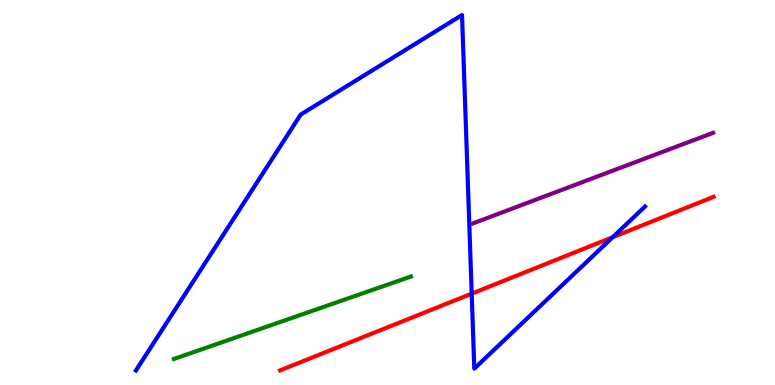[{'lines': ['blue', 'red'], 'intersections': [{'x': 6.09, 'y': 2.37}, {'x': 7.91, 'y': 3.84}]}, {'lines': ['green', 'red'], 'intersections': []}, {'lines': ['purple', 'red'], 'intersections': []}, {'lines': ['blue', 'green'], 'intersections': []}, {'lines': ['blue', 'purple'], 'intersections': []}, {'lines': ['green', 'purple'], 'intersections': []}]